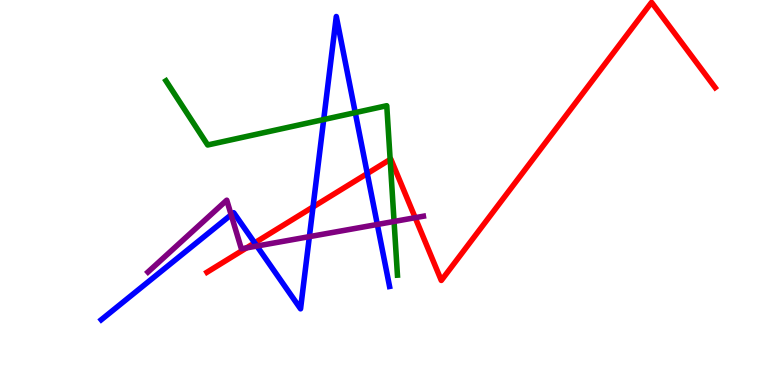[{'lines': ['blue', 'red'], 'intersections': [{'x': 3.29, 'y': 3.69}, {'x': 4.04, 'y': 4.62}, {'x': 4.74, 'y': 5.49}]}, {'lines': ['green', 'red'], 'intersections': [{'x': 5.03, 'y': 5.86}]}, {'lines': ['purple', 'red'], 'intersections': [{'x': 3.18, 'y': 3.56}, {'x': 5.36, 'y': 4.35}]}, {'lines': ['blue', 'green'], 'intersections': [{'x': 4.18, 'y': 6.9}, {'x': 4.58, 'y': 7.07}]}, {'lines': ['blue', 'purple'], 'intersections': [{'x': 2.98, 'y': 4.42}, {'x': 3.31, 'y': 3.61}, {'x': 3.99, 'y': 3.85}, {'x': 4.87, 'y': 4.17}]}, {'lines': ['green', 'purple'], 'intersections': [{'x': 5.08, 'y': 4.25}]}]